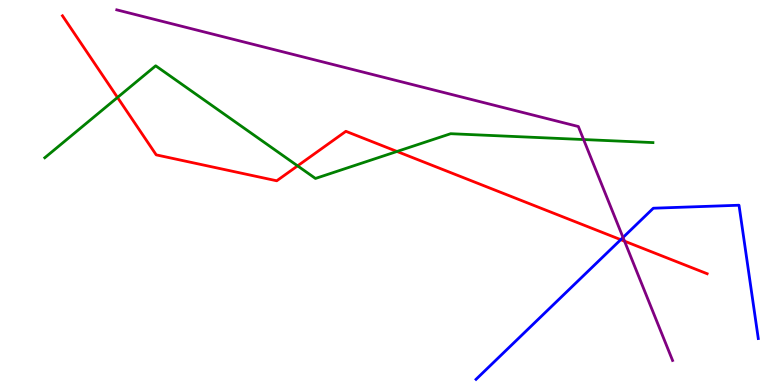[{'lines': ['blue', 'red'], 'intersections': [{'x': 8.01, 'y': 3.77}]}, {'lines': ['green', 'red'], 'intersections': [{'x': 1.52, 'y': 7.47}, {'x': 3.84, 'y': 5.69}, {'x': 5.12, 'y': 6.07}]}, {'lines': ['purple', 'red'], 'intersections': [{'x': 8.06, 'y': 3.74}]}, {'lines': ['blue', 'green'], 'intersections': []}, {'lines': ['blue', 'purple'], 'intersections': [{'x': 8.04, 'y': 3.83}]}, {'lines': ['green', 'purple'], 'intersections': [{'x': 7.53, 'y': 6.38}]}]